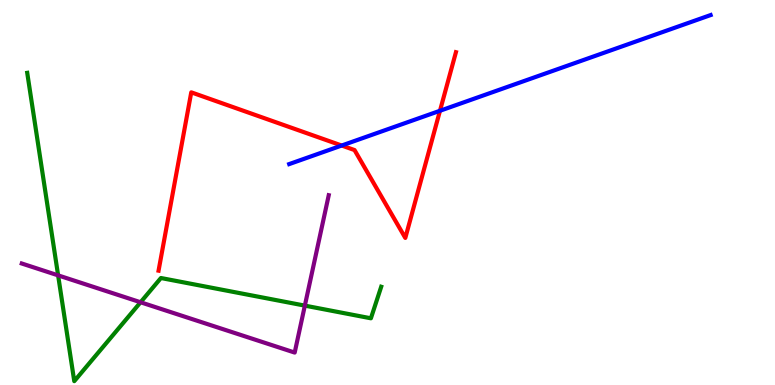[{'lines': ['blue', 'red'], 'intersections': [{'x': 4.41, 'y': 6.22}, {'x': 5.68, 'y': 7.12}]}, {'lines': ['green', 'red'], 'intersections': []}, {'lines': ['purple', 'red'], 'intersections': []}, {'lines': ['blue', 'green'], 'intersections': []}, {'lines': ['blue', 'purple'], 'intersections': []}, {'lines': ['green', 'purple'], 'intersections': [{'x': 0.75, 'y': 2.85}, {'x': 1.81, 'y': 2.15}, {'x': 3.93, 'y': 2.06}]}]